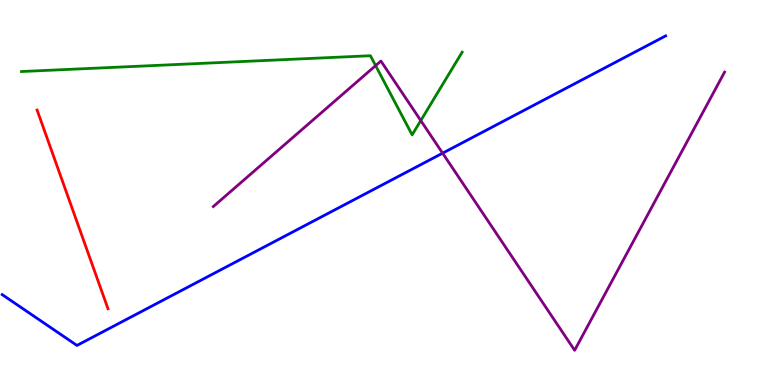[{'lines': ['blue', 'red'], 'intersections': []}, {'lines': ['green', 'red'], 'intersections': []}, {'lines': ['purple', 'red'], 'intersections': []}, {'lines': ['blue', 'green'], 'intersections': []}, {'lines': ['blue', 'purple'], 'intersections': [{'x': 5.71, 'y': 6.02}]}, {'lines': ['green', 'purple'], 'intersections': [{'x': 4.85, 'y': 8.3}, {'x': 5.43, 'y': 6.87}]}]